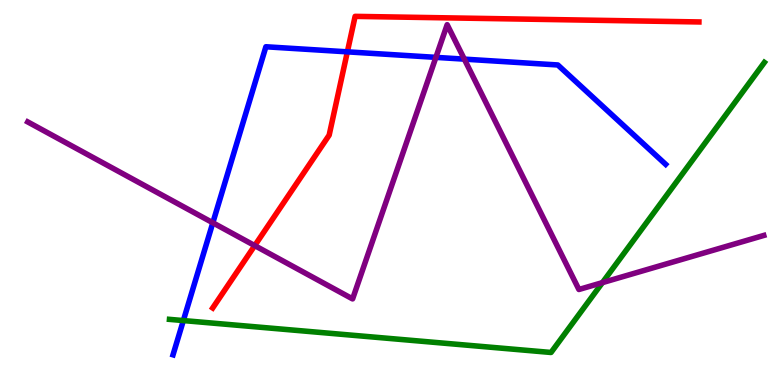[{'lines': ['blue', 'red'], 'intersections': [{'x': 4.48, 'y': 8.65}]}, {'lines': ['green', 'red'], 'intersections': []}, {'lines': ['purple', 'red'], 'intersections': [{'x': 3.29, 'y': 3.62}]}, {'lines': ['blue', 'green'], 'intersections': [{'x': 2.37, 'y': 1.67}]}, {'lines': ['blue', 'purple'], 'intersections': [{'x': 2.75, 'y': 4.21}, {'x': 5.62, 'y': 8.51}, {'x': 5.99, 'y': 8.46}]}, {'lines': ['green', 'purple'], 'intersections': [{'x': 7.77, 'y': 2.66}]}]